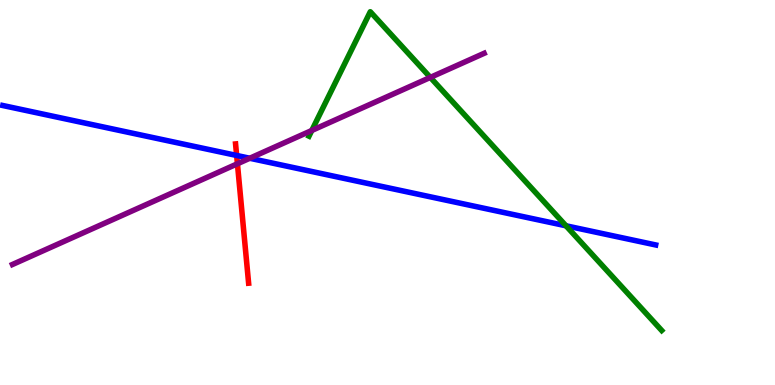[{'lines': ['blue', 'red'], 'intersections': [{'x': 3.05, 'y': 5.96}]}, {'lines': ['green', 'red'], 'intersections': []}, {'lines': ['purple', 'red'], 'intersections': [{'x': 3.06, 'y': 5.75}]}, {'lines': ['blue', 'green'], 'intersections': [{'x': 7.3, 'y': 4.14}]}, {'lines': ['blue', 'purple'], 'intersections': [{'x': 3.22, 'y': 5.89}]}, {'lines': ['green', 'purple'], 'intersections': [{'x': 4.02, 'y': 6.61}, {'x': 5.55, 'y': 7.99}]}]